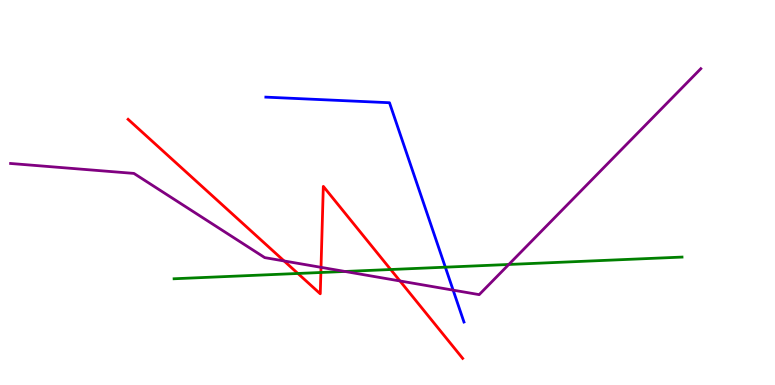[{'lines': ['blue', 'red'], 'intersections': []}, {'lines': ['green', 'red'], 'intersections': [{'x': 3.84, 'y': 2.9}, {'x': 4.14, 'y': 2.92}, {'x': 5.04, 'y': 3.0}]}, {'lines': ['purple', 'red'], 'intersections': [{'x': 3.67, 'y': 3.22}, {'x': 4.14, 'y': 3.06}, {'x': 5.16, 'y': 2.7}]}, {'lines': ['blue', 'green'], 'intersections': [{'x': 5.75, 'y': 3.06}]}, {'lines': ['blue', 'purple'], 'intersections': [{'x': 5.85, 'y': 2.46}]}, {'lines': ['green', 'purple'], 'intersections': [{'x': 4.45, 'y': 2.95}, {'x': 6.56, 'y': 3.13}]}]